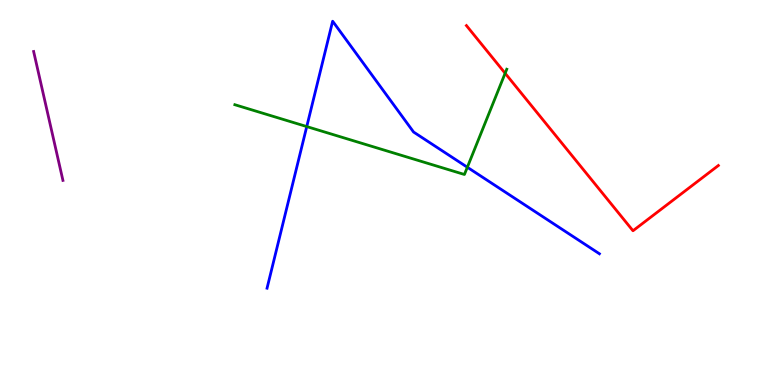[{'lines': ['blue', 'red'], 'intersections': []}, {'lines': ['green', 'red'], 'intersections': [{'x': 6.52, 'y': 8.1}]}, {'lines': ['purple', 'red'], 'intersections': []}, {'lines': ['blue', 'green'], 'intersections': [{'x': 3.96, 'y': 6.71}, {'x': 6.03, 'y': 5.66}]}, {'lines': ['blue', 'purple'], 'intersections': []}, {'lines': ['green', 'purple'], 'intersections': []}]